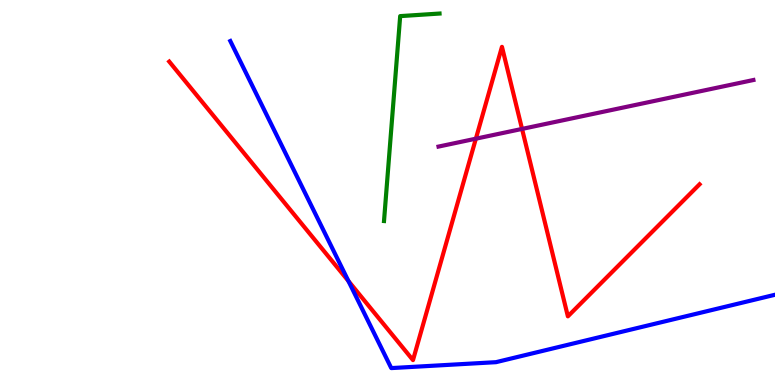[{'lines': ['blue', 'red'], 'intersections': [{'x': 4.5, 'y': 2.7}]}, {'lines': ['green', 'red'], 'intersections': []}, {'lines': ['purple', 'red'], 'intersections': [{'x': 6.14, 'y': 6.4}, {'x': 6.74, 'y': 6.65}]}, {'lines': ['blue', 'green'], 'intersections': []}, {'lines': ['blue', 'purple'], 'intersections': []}, {'lines': ['green', 'purple'], 'intersections': []}]